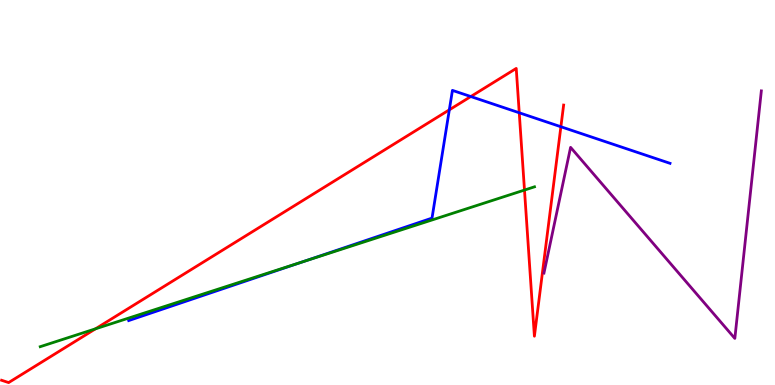[{'lines': ['blue', 'red'], 'intersections': [{'x': 5.8, 'y': 7.15}, {'x': 6.07, 'y': 7.49}, {'x': 6.7, 'y': 7.07}, {'x': 7.24, 'y': 6.71}]}, {'lines': ['green', 'red'], 'intersections': [{'x': 1.23, 'y': 1.46}, {'x': 6.77, 'y': 5.06}]}, {'lines': ['purple', 'red'], 'intersections': []}, {'lines': ['blue', 'green'], 'intersections': [{'x': 3.91, 'y': 3.2}]}, {'lines': ['blue', 'purple'], 'intersections': []}, {'lines': ['green', 'purple'], 'intersections': []}]